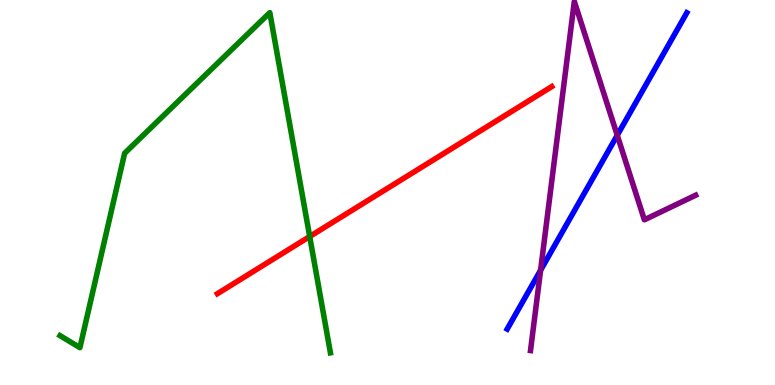[{'lines': ['blue', 'red'], 'intersections': []}, {'lines': ['green', 'red'], 'intersections': [{'x': 4.0, 'y': 3.86}]}, {'lines': ['purple', 'red'], 'intersections': []}, {'lines': ['blue', 'green'], 'intersections': []}, {'lines': ['blue', 'purple'], 'intersections': [{'x': 6.98, 'y': 2.98}, {'x': 7.96, 'y': 6.49}]}, {'lines': ['green', 'purple'], 'intersections': []}]